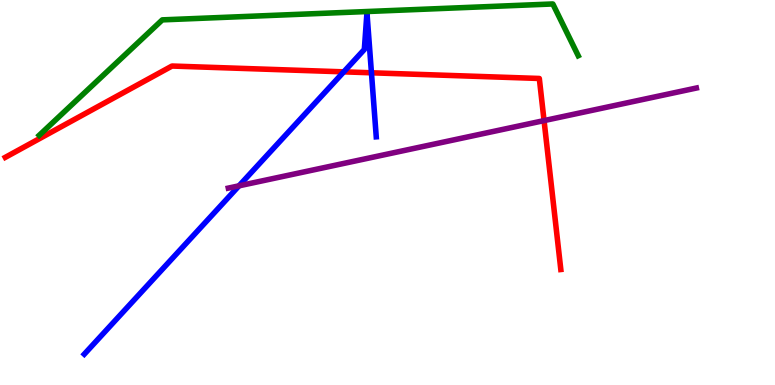[{'lines': ['blue', 'red'], 'intersections': [{'x': 4.44, 'y': 8.13}, {'x': 4.79, 'y': 8.11}]}, {'lines': ['green', 'red'], 'intersections': []}, {'lines': ['purple', 'red'], 'intersections': [{'x': 7.02, 'y': 6.87}]}, {'lines': ['blue', 'green'], 'intersections': []}, {'lines': ['blue', 'purple'], 'intersections': [{'x': 3.08, 'y': 5.17}]}, {'lines': ['green', 'purple'], 'intersections': []}]